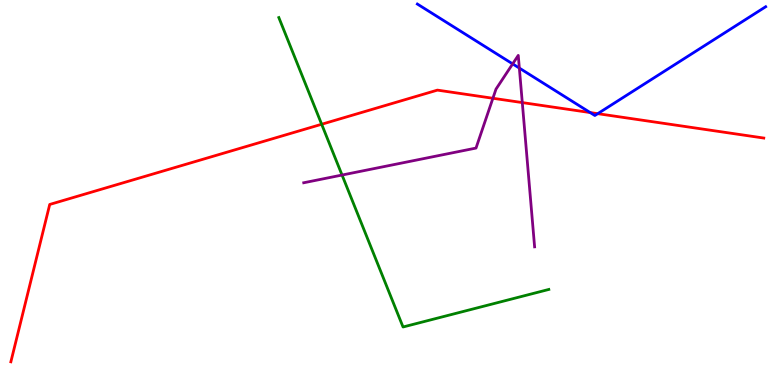[{'lines': ['blue', 'red'], 'intersections': [{'x': 7.62, 'y': 7.08}, {'x': 7.71, 'y': 7.05}]}, {'lines': ['green', 'red'], 'intersections': [{'x': 4.15, 'y': 6.77}]}, {'lines': ['purple', 'red'], 'intersections': [{'x': 6.36, 'y': 7.45}, {'x': 6.74, 'y': 7.34}]}, {'lines': ['blue', 'green'], 'intersections': []}, {'lines': ['blue', 'purple'], 'intersections': [{'x': 6.61, 'y': 8.34}, {'x': 6.7, 'y': 8.23}]}, {'lines': ['green', 'purple'], 'intersections': [{'x': 4.41, 'y': 5.45}]}]